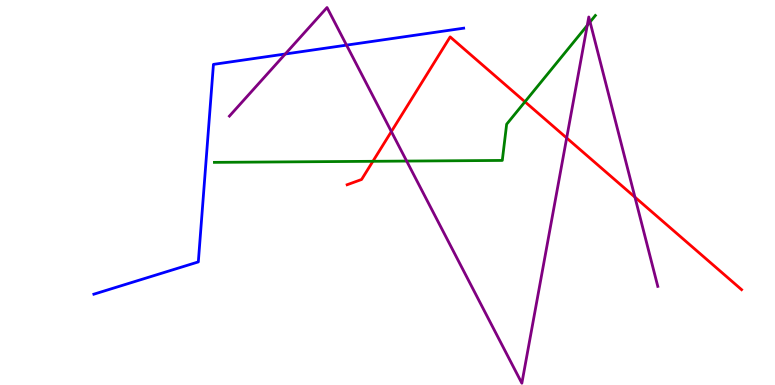[{'lines': ['blue', 'red'], 'intersections': []}, {'lines': ['green', 'red'], 'intersections': [{'x': 4.81, 'y': 5.81}, {'x': 6.77, 'y': 7.36}]}, {'lines': ['purple', 'red'], 'intersections': [{'x': 5.05, 'y': 6.58}, {'x': 7.31, 'y': 6.42}, {'x': 8.19, 'y': 4.88}]}, {'lines': ['blue', 'green'], 'intersections': []}, {'lines': ['blue', 'purple'], 'intersections': [{'x': 3.68, 'y': 8.6}, {'x': 4.47, 'y': 8.83}]}, {'lines': ['green', 'purple'], 'intersections': [{'x': 5.25, 'y': 5.82}, {'x': 7.58, 'y': 9.34}, {'x': 7.61, 'y': 9.43}]}]